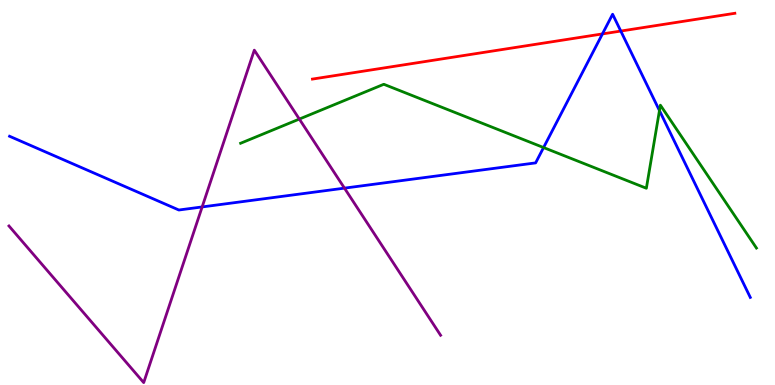[{'lines': ['blue', 'red'], 'intersections': [{'x': 7.77, 'y': 9.12}, {'x': 8.01, 'y': 9.19}]}, {'lines': ['green', 'red'], 'intersections': []}, {'lines': ['purple', 'red'], 'intersections': []}, {'lines': ['blue', 'green'], 'intersections': [{'x': 7.01, 'y': 6.17}, {'x': 8.51, 'y': 7.13}]}, {'lines': ['blue', 'purple'], 'intersections': [{'x': 2.61, 'y': 4.63}, {'x': 4.44, 'y': 5.11}]}, {'lines': ['green', 'purple'], 'intersections': [{'x': 3.86, 'y': 6.91}]}]